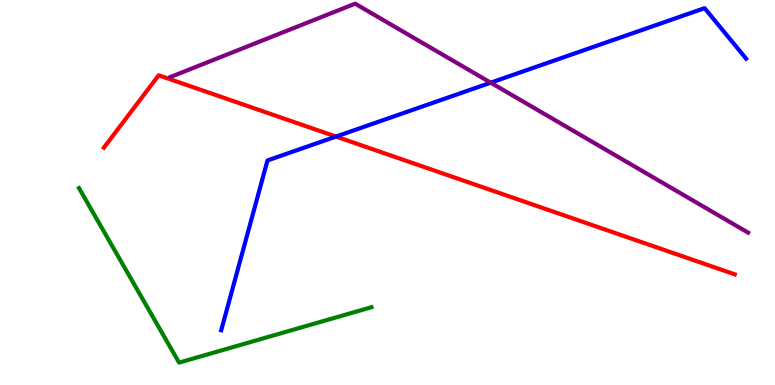[{'lines': ['blue', 'red'], 'intersections': [{'x': 4.34, 'y': 6.45}]}, {'lines': ['green', 'red'], 'intersections': []}, {'lines': ['purple', 'red'], 'intersections': []}, {'lines': ['blue', 'green'], 'intersections': []}, {'lines': ['blue', 'purple'], 'intersections': [{'x': 6.33, 'y': 7.85}]}, {'lines': ['green', 'purple'], 'intersections': []}]